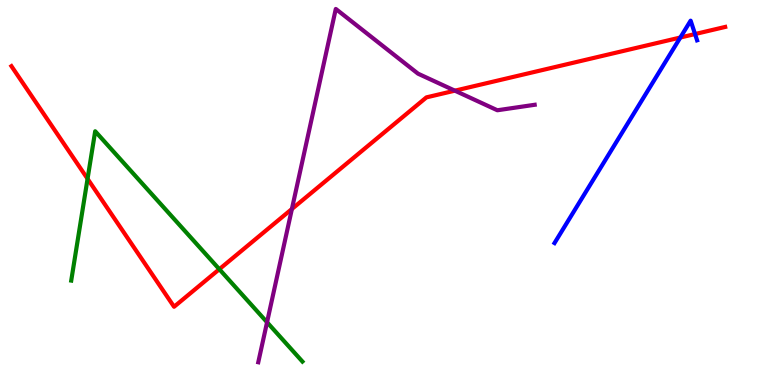[{'lines': ['blue', 'red'], 'intersections': [{'x': 8.78, 'y': 9.03}, {'x': 8.97, 'y': 9.12}]}, {'lines': ['green', 'red'], 'intersections': [{'x': 1.13, 'y': 5.36}, {'x': 2.83, 'y': 3.01}]}, {'lines': ['purple', 'red'], 'intersections': [{'x': 3.77, 'y': 4.57}, {'x': 5.87, 'y': 7.64}]}, {'lines': ['blue', 'green'], 'intersections': []}, {'lines': ['blue', 'purple'], 'intersections': []}, {'lines': ['green', 'purple'], 'intersections': [{'x': 3.45, 'y': 1.63}]}]